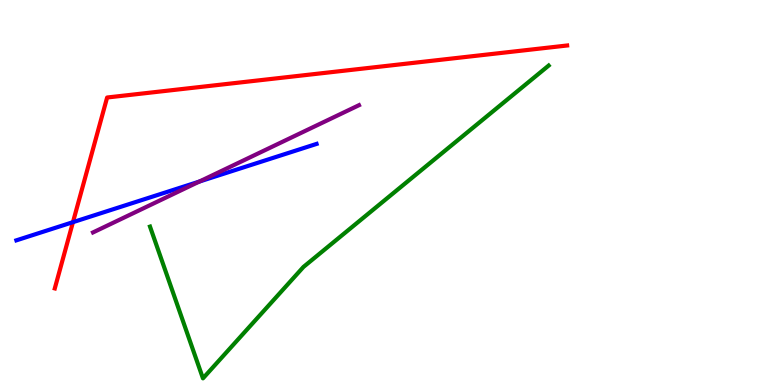[{'lines': ['blue', 'red'], 'intersections': [{'x': 0.941, 'y': 4.23}]}, {'lines': ['green', 'red'], 'intersections': []}, {'lines': ['purple', 'red'], 'intersections': []}, {'lines': ['blue', 'green'], 'intersections': []}, {'lines': ['blue', 'purple'], 'intersections': [{'x': 2.57, 'y': 5.28}]}, {'lines': ['green', 'purple'], 'intersections': []}]